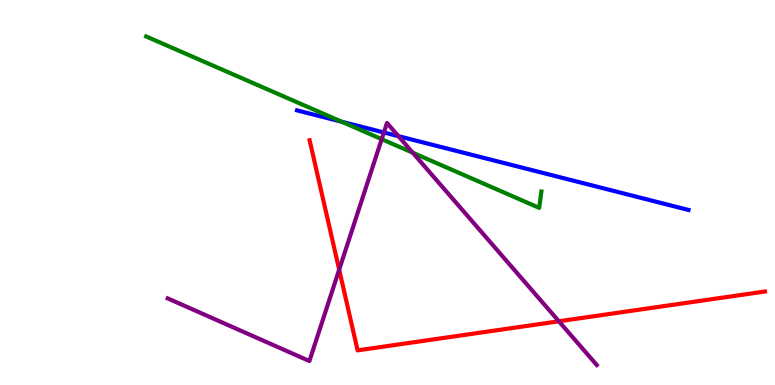[{'lines': ['blue', 'red'], 'intersections': []}, {'lines': ['green', 'red'], 'intersections': []}, {'lines': ['purple', 'red'], 'intersections': [{'x': 4.38, 'y': 3.0}, {'x': 7.21, 'y': 1.65}]}, {'lines': ['blue', 'green'], 'intersections': [{'x': 4.41, 'y': 6.84}]}, {'lines': ['blue', 'purple'], 'intersections': [{'x': 4.95, 'y': 6.56}, {'x': 5.14, 'y': 6.46}]}, {'lines': ['green', 'purple'], 'intersections': [{'x': 4.93, 'y': 6.39}, {'x': 5.33, 'y': 6.03}]}]